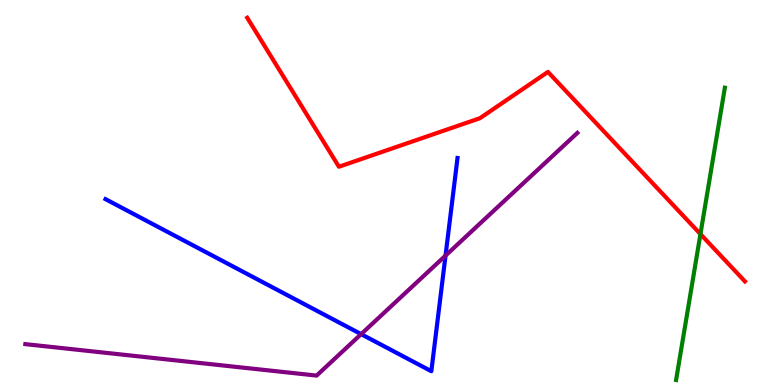[{'lines': ['blue', 'red'], 'intersections': []}, {'lines': ['green', 'red'], 'intersections': [{'x': 9.04, 'y': 3.92}]}, {'lines': ['purple', 'red'], 'intersections': []}, {'lines': ['blue', 'green'], 'intersections': []}, {'lines': ['blue', 'purple'], 'intersections': [{'x': 4.66, 'y': 1.32}, {'x': 5.75, 'y': 3.36}]}, {'lines': ['green', 'purple'], 'intersections': []}]